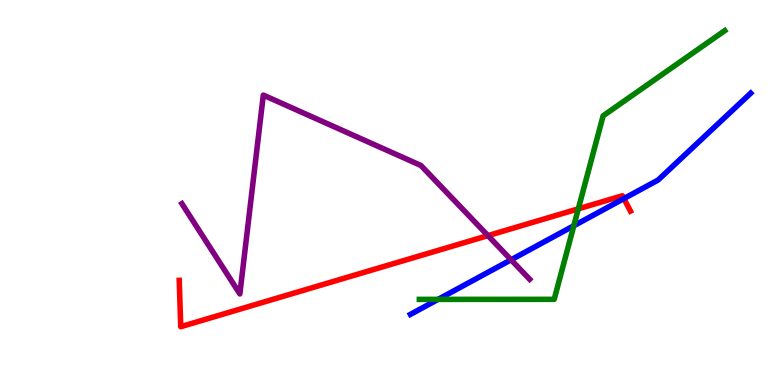[{'lines': ['blue', 'red'], 'intersections': [{'x': 8.05, 'y': 4.84}]}, {'lines': ['green', 'red'], 'intersections': [{'x': 7.46, 'y': 4.58}]}, {'lines': ['purple', 'red'], 'intersections': [{'x': 6.3, 'y': 3.88}]}, {'lines': ['blue', 'green'], 'intersections': [{'x': 5.65, 'y': 2.22}, {'x': 7.4, 'y': 4.14}]}, {'lines': ['blue', 'purple'], 'intersections': [{'x': 6.59, 'y': 3.25}]}, {'lines': ['green', 'purple'], 'intersections': []}]